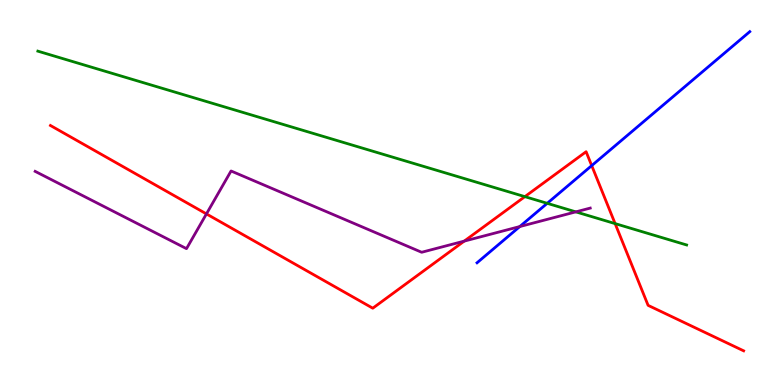[{'lines': ['blue', 'red'], 'intersections': [{'x': 7.64, 'y': 5.7}]}, {'lines': ['green', 'red'], 'intersections': [{'x': 6.77, 'y': 4.89}, {'x': 7.94, 'y': 4.19}]}, {'lines': ['purple', 'red'], 'intersections': [{'x': 2.66, 'y': 4.44}, {'x': 5.99, 'y': 3.74}]}, {'lines': ['blue', 'green'], 'intersections': [{'x': 7.06, 'y': 4.72}]}, {'lines': ['blue', 'purple'], 'intersections': [{'x': 6.71, 'y': 4.12}]}, {'lines': ['green', 'purple'], 'intersections': [{'x': 7.43, 'y': 4.5}]}]